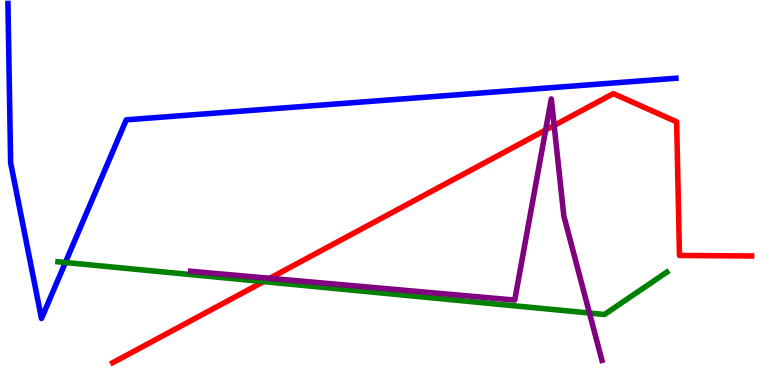[{'lines': ['blue', 'red'], 'intersections': []}, {'lines': ['green', 'red'], 'intersections': [{'x': 3.4, 'y': 2.69}]}, {'lines': ['purple', 'red'], 'intersections': [{'x': 3.48, 'y': 2.77}, {'x': 7.04, 'y': 6.62}, {'x': 7.15, 'y': 6.74}]}, {'lines': ['blue', 'green'], 'intersections': [{'x': 0.844, 'y': 3.18}]}, {'lines': ['blue', 'purple'], 'intersections': []}, {'lines': ['green', 'purple'], 'intersections': [{'x': 7.61, 'y': 1.87}]}]